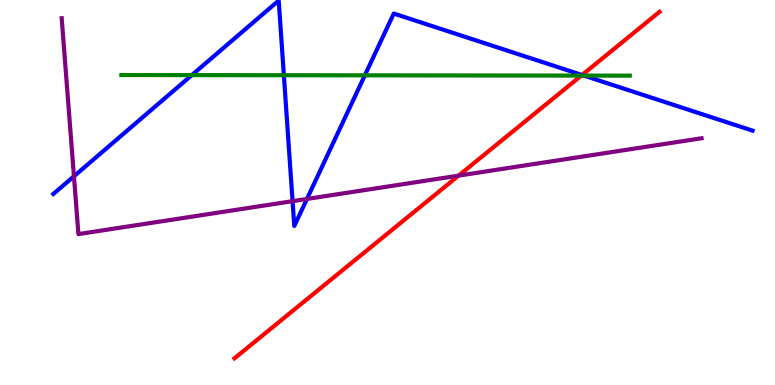[{'lines': ['blue', 'red'], 'intersections': [{'x': 7.51, 'y': 8.05}]}, {'lines': ['green', 'red'], 'intersections': [{'x': 7.5, 'y': 8.04}]}, {'lines': ['purple', 'red'], 'intersections': [{'x': 5.92, 'y': 5.44}]}, {'lines': ['blue', 'green'], 'intersections': [{'x': 2.48, 'y': 8.05}, {'x': 3.66, 'y': 8.05}, {'x': 4.71, 'y': 8.04}, {'x': 7.53, 'y': 8.04}]}, {'lines': ['blue', 'purple'], 'intersections': [{'x': 0.954, 'y': 5.42}, {'x': 3.77, 'y': 4.77}, {'x': 3.96, 'y': 4.83}]}, {'lines': ['green', 'purple'], 'intersections': []}]